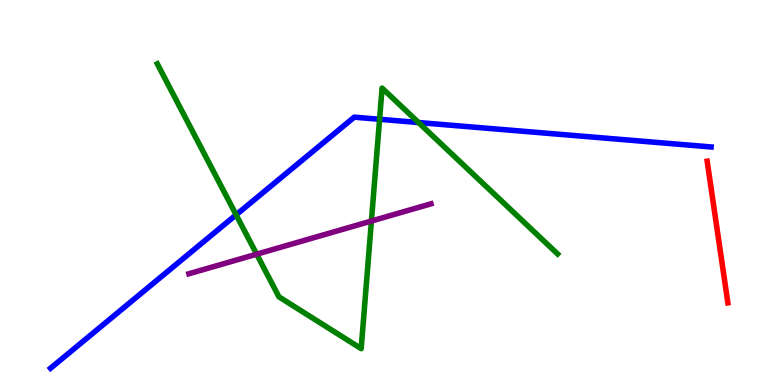[{'lines': ['blue', 'red'], 'intersections': []}, {'lines': ['green', 'red'], 'intersections': []}, {'lines': ['purple', 'red'], 'intersections': []}, {'lines': ['blue', 'green'], 'intersections': [{'x': 3.05, 'y': 4.42}, {'x': 4.9, 'y': 6.9}, {'x': 5.4, 'y': 6.82}]}, {'lines': ['blue', 'purple'], 'intersections': []}, {'lines': ['green', 'purple'], 'intersections': [{'x': 3.31, 'y': 3.4}, {'x': 4.79, 'y': 4.26}]}]